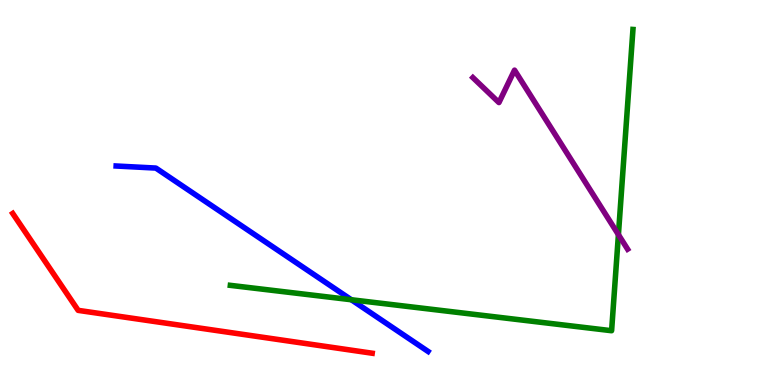[{'lines': ['blue', 'red'], 'intersections': []}, {'lines': ['green', 'red'], 'intersections': []}, {'lines': ['purple', 'red'], 'intersections': []}, {'lines': ['blue', 'green'], 'intersections': [{'x': 4.53, 'y': 2.21}]}, {'lines': ['blue', 'purple'], 'intersections': []}, {'lines': ['green', 'purple'], 'intersections': [{'x': 7.98, 'y': 3.91}]}]